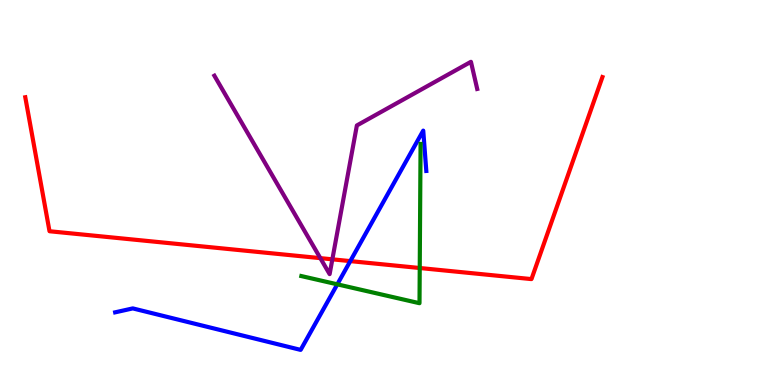[{'lines': ['blue', 'red'], 'intersections': [{'x': 4.52, 'y': 3.22}]}, {'lines': ['green', 'red'], 'intersections': [{'x': 5.42, 'y': 3.04}]}, {'lines': ['purple', 'red'], 'intersections': [{'x': 4.13, 'y': 3.3}, {'x': 4.29, 'y': 3.26}]}, {'lines': ['blue', 'green'], 'intersections': [{'x': 4.35, 'y': 2.61}]}, {'lines': ['blue', 'purple'], 'intersections': []}, {'lines': ['green', 'purple'], 'intersections': []}]